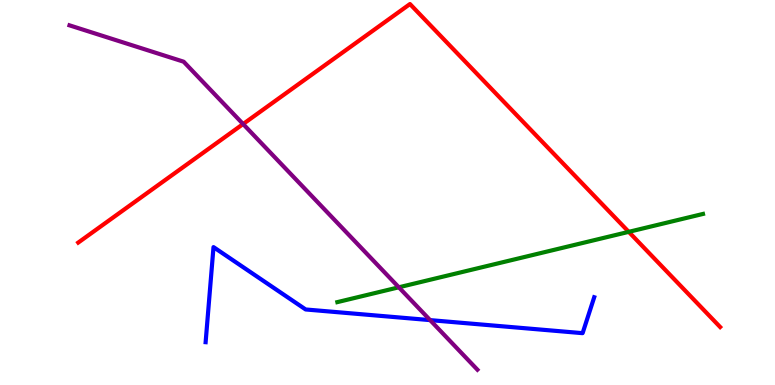[{'lines': ['blue', 'red'], 'intersections': []}, {'lines': ['green', 'red'], 'intersections': [{'x': 8.11, 'y': 3.98}]}, {'lines': ['purple', 'red'], 'intersections': [{'x': 3.14, 'y': 6.78}]}, {'lines': ['blue', 'green'], 'intersections': []}, {'lines': ['blue', 'purple'], 'intersections': [{'x': 5.55, 'y': 1.69}]}, {'lines': ['green', 'purple'], 'intersections': [{'x': 5.15, 'y': 2.54}]}]